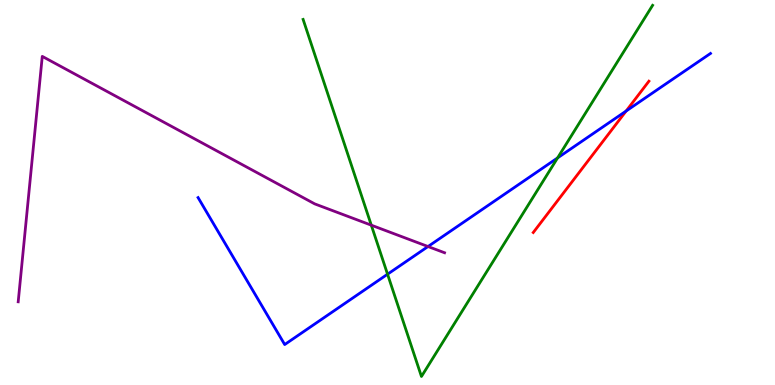[{'lines': ['blue', 'red'], 'intersections': [{'x': 8.08, 'y': 7.12}]}, {'lines': ['green', 'red'], 'intersections': []}, {'lines': ['purple', 'red'], 'intersections': []}, {'lines': ['blue', 'green'], 'intersections': [{'x': 5.0, 'y': 2.88}, {'x': 7.19, 'y': 5.9}]}, {'lines': ['blue', 'purple'], 'intersections': [{'x': 5.52, 'y': 3.6}]}, {'lines': ['green', 'purple'], 'intersections': [{'x': 4.79, 'y': 4.15}]}]